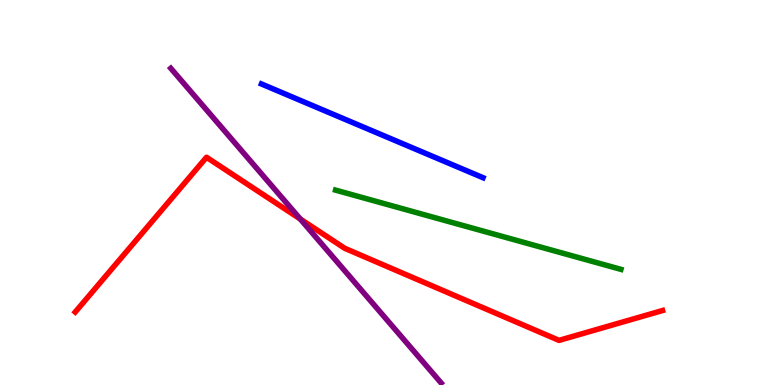[{'lines': ['blue', 'red'], 'intersections': []}, {'lines': ['green', 'red'], 'intersections': []}, {'lines': ['purple', 'red'], 'intersections': [{'x': 3.87, 'y': 4.31}]}, {'lines': ['blue', 'green'], 'intersections': []}, {'lines': ['blue', 'purple'], 'intersections': []}, {'lines': ['green', 'purple'], 'intersections': []}]